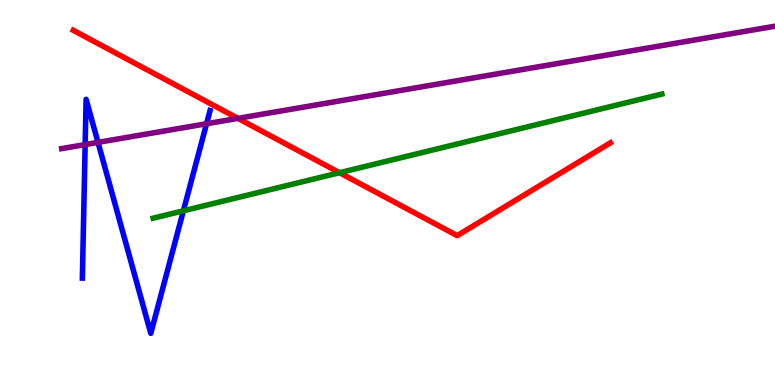[{'lines': ['blue', 'red'], 'intersections': []}, {'lines': ['green', 'red'], 'intersections': [{'x': 4.38, 'y': 5.51}]}, {'lines': ['purple', 'red'], 'intersections': [{'x': 3.07, 'y': 6.93}]}, {'lines': ['blue', 'green'], 'intersections': [{'x': 2.37, 'y': 4.52}]}, {'lines': ['blue', 'purple'], 'intersections': [{'x': 1.1, 'y': 6.24}, {'x': 1.26, 'y': 6.3}, {'x': 2.67, 'y': 6.79}]}, {'lines': ['green', 'purple'], 'intersections': []}]